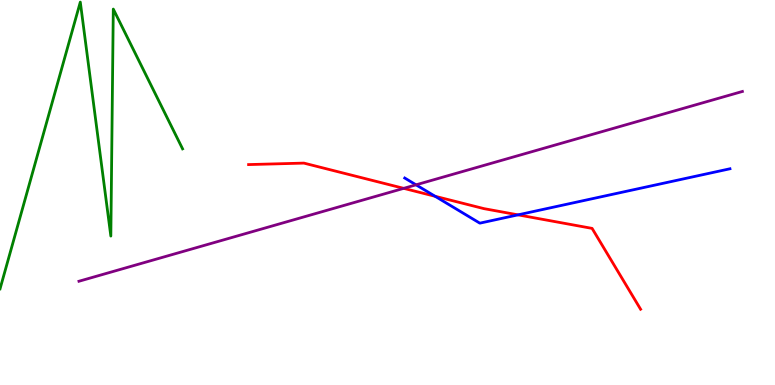[{'lines': ['blue', 'red'], 'intersections': [{'x': 5.61, 'y': 4.9}, {'x': 6.68, 'y': 4.42}]}, {'lines': ['green', 'red'], 'intersections': []}, {'lines': ['purple', 'red'], 'intersections': [{'x': 5.21, 'y': 5.11}]}, {'lines': ['blue', 'green'], 'intersections': []}, {'lines': ['blue', 'purple'], 'intersections': [{'x': 5.37, 'y': 5.2}]}, {'lines': ['green', 'purple'], 'intersections': []}]